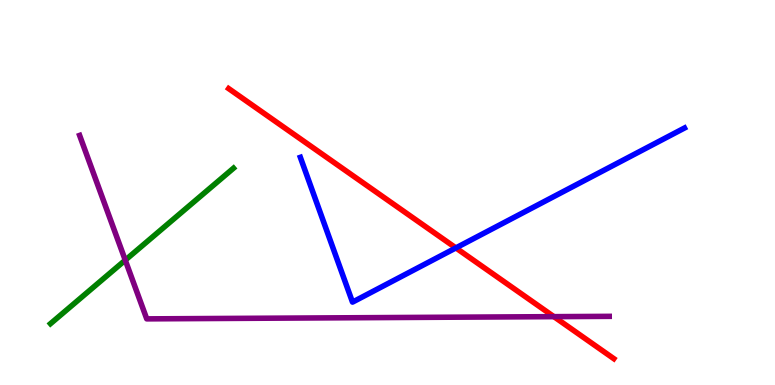[{'lines': ['blue', 'red'], 'intersections': [{'x': 5.88, 'y': 3.56}]}, {'lines': ['green', 'red'], 'intersections': []}, {'lines': ['purple', 'red'], 'intersections': [{'x': 7.15, 'y': 1.78}]}, {'lines': ['blue', 'green'], 'intersections': []}, {'lines': ['blue', 'purple'], 'intersections': []}, {'lines': ['green', 'purple'], 'intersections': [{'x': 1.62, 'y': 3.24}]}]